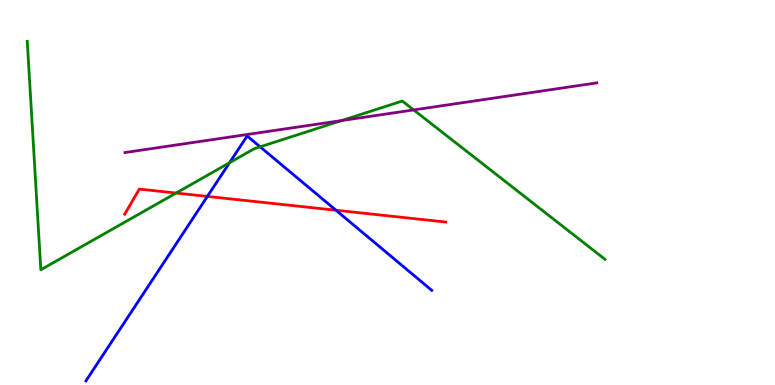[{'lines': ['blue', 'red'], 'intersections': [{'x': 2.68, 'y': 4.9}, {'x': 4.34, 'y': 4.54}]}, {'lines': ['green', 'red'], 'intersections': [{'x': 2.27, 'y': 4.99}]}, {'lines': ['purple', 'red'], 'intersections': []}, {'lines': ['blue', 'green'], 'intersections': [{'x': 2.96, 'y': 5.77}, {'x': 3.36, 'y': 6.19}]}, {'lines': ['blue', 'purple'], 'intersections': []}, {'lines': ['green', 'purple'], 'intersections': [{'x': 4.41, 'y': 6.87}, {'x': 5.34, 'y': 7.14}]}]